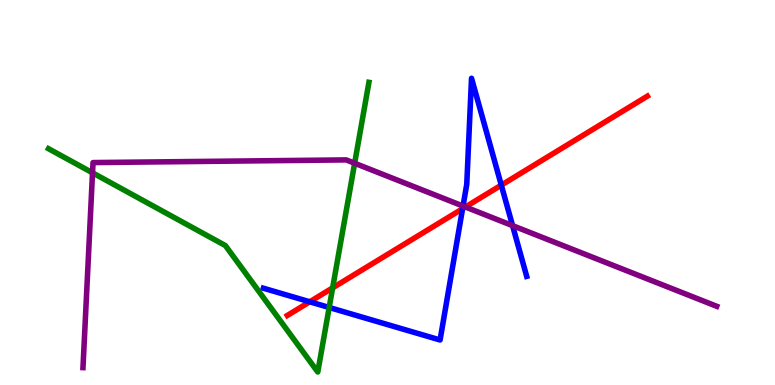[{'lines': ['blue', 'red'], 'intersections': [{'x': 4.0, 'y': 2.16}, {'x': 5.97, 'y': 4.58}, {'x': 6.47, 'y': 5.19}]}, {'lines': ['green', 'red'], 'intersections': [{'x': 4.29, 'y': 2.52}]}, {'lines': ['purple', 'red'], 'intersections': [{'x': 6.01, 'y': 4.62}]}, {'lines': ['blue', 'green'], 'intersections': [{'x': 4.25, 'y': 2.01}]}, {'lines': ['blue', 'purple'], 'intersections': [{'x': 5.97, 'y': 4.65}, {'x': 6.61, 'y': 4.14}]}, {'lines': ['green', 'purple'], 'intersections': [{'x': 1.19, 'y': 5.51}, {'x': 4.58, 'y': 5.76}]}]